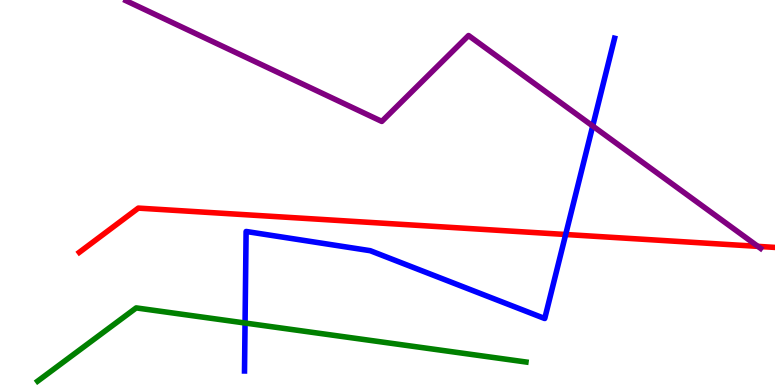[{'lines': ['blue', 'red'], 'intersections': [{'x': 7.3, 'y': 3.91}]}, {'lines': ['green', 'red'], 'intersections': []}, {'lines': ['purple', 'red'], 'intersections': [{'x': 9.78, 'y': 3.6}]}, {'lines': ['blue', 'green'], 'intersections': [{'x': 3.16, 'y': 1.61}]}, {'lines': ['blue', 'purple'], 'intersections': [{'x': 7.65, 'y': 6.73}]}, {'lines': ['green', 'purple'], 'intersections': []}]